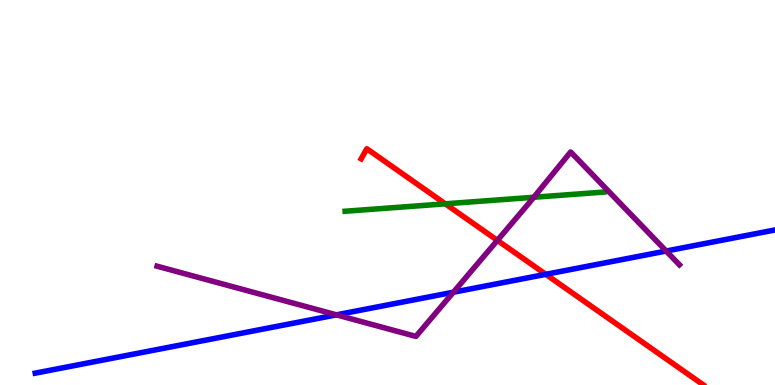[{'lines': ['blue', 'red'], 'intersections': [{'x': 7.04, 'y': 2.87}]}, {'lines': ['green', 'red'], 'intersections': [{'x': 5.75, 'y': 4.71}]}, {'lines': ['purple', 'red'], 'intersections': [{'x': 6.42, 'y': 3.76}]}, {'lines': ['blue', 'green'], 'intersections': []}, {'lines': ['blue', 'purple'], 'intersections': [{'x': 4.34, 'y': 1.82}, {'x': 5.85, 'y': 2.41}, {'x': 8.6, 'y': 3.48}]}, {'lines': ['green', 'purple'], 'intersections': [{'x': 6.89, 'y': 4.88}]}]